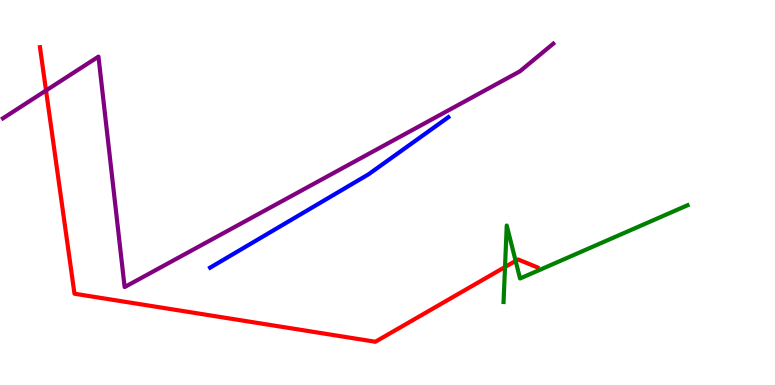[{'lines': ['blue', 'red'], 'intersections': []}, {'lines': ['green', 'red'], 'intersections': [{'x': 6.52, 'y': 3.06}, {'x': 6.65, 'y': 3.22}]}, {'lines': ['purple', 'red'], 'intersections': [{'x': 0.594, 'y': 7.65}]}, {'lines': ['blue', 'green'], 'intersections': []}, {'lines': ['blue', 'purple'], 'intersections': []}, {'lines': ['green', 'purple'], 'intersections': []}]